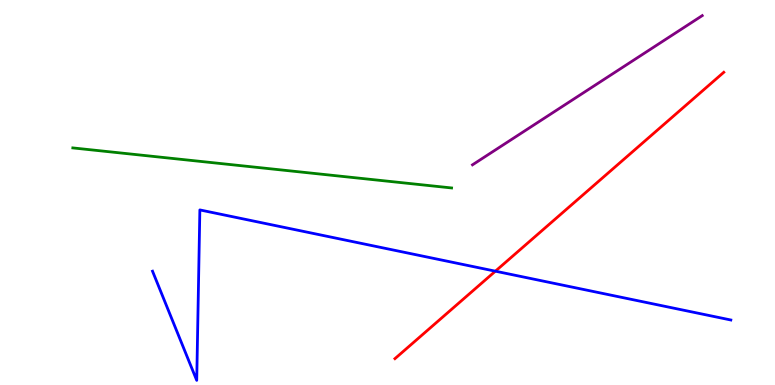[{'lines': ['blue', 'red'], 'intersections': [{'x': 6.39, 'y': 2.96}]}, {'lines': ['green', 'red'], 'intersections': []}, {'lines': ['purple', 'red'], 'intersections': []}, {'lines': ['blue', 'green'], 'intersections': []}, {'lines': ['blue', 'purple'], 'intersections': []}, {'lines': ['green', 'purple'], 'intersections': []}]